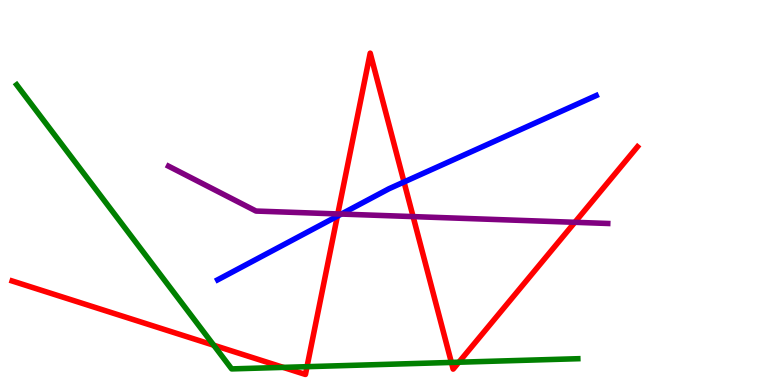[{'lines': ['blue', 'red'], 'intersections': [{'x': 4.35, 'y': 4.38}, {'x': 5.21, 'y': 5.27}]}, {'lines': ['green', 'red'], 'intersections': [{'x': 2.76, 'y': 1.03}, {'x': 3.66, 'y': 0.458}, {'x': 3.96, 'y': 0.476}, {'x': 5.82, 'y': 0.586}, {'x': 5.92, 'y': 0.592}]}, {'lines': ['purple', 'red'], 'intersections': [{'x': 4.36, 'y': 4.44}, {'x': 5.33, 'y': 4.37}, {'x': 7.42, 'y': 4.23}]}, {'lines': ['blue', 'green'], 'intersections': []}, {'lines': ['blue', 'purple'], 'intersections': [{'x': 4.4, 'y': 4.44}]}, {'lines': ['green', 'purple'], 'intersections': []}]